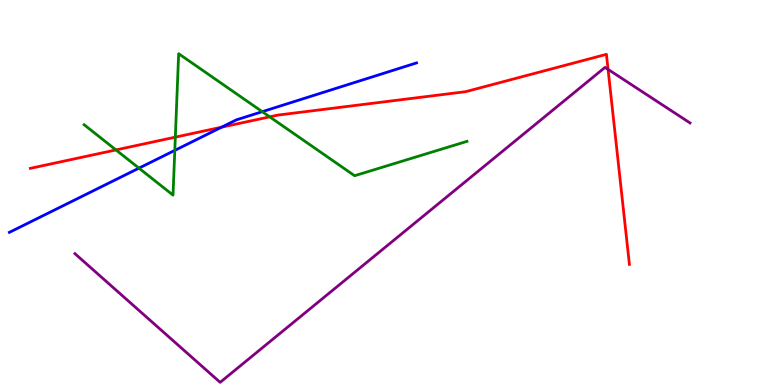[{'lines': ['blue', 'red'], 'intersections': [{'x': 2.86, 'y': 6.7}]}, {'lines': ['green', 'red'], 'intersections': [{'x': 1.5, 'y': 6.11}, {'x': 2.26, 'y': 6.44}, {'x': 3.48, 'y': 6.97}]}, {'lines': ['purple', 'red'], 'intersections': [{'x': 7.85, 'y': 8.2}]}, {'lines': ['blue', 'green'], 'intersections': [{'x': 1.79, 'y': 5.63}, {'x': 2.26, 'y': 6.09}, {'x': 3.38, 'y': 7.1}]}, {'lines': ['blue', 'purple'], 'intersections': []}, {'lines': ['green', 'purple'], 'intersections': []}]